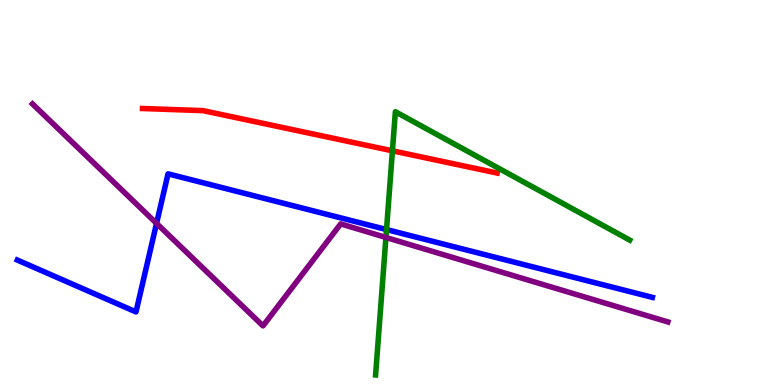[{'lines': ['blue', 'red'], 'intersections': []}, {'lines': ['green', 'red'], 'intersections': [{'x': 5.06, 'y': 6.08}]}, {'lines': ['purple', 'red'], 'intersections': []}, {'lines': ['blue', 'green'], 'intersections': [{'x': 4.99, 'y': 4.04}]}, {'lines': ['blue', 'purple'], 'intersections': [{'x': 2.02, 'y': 4.2}]}, {'lines': ['green', 'purple'], 'intersections': [{'x': 4.98, 'y': 3.83}]}]